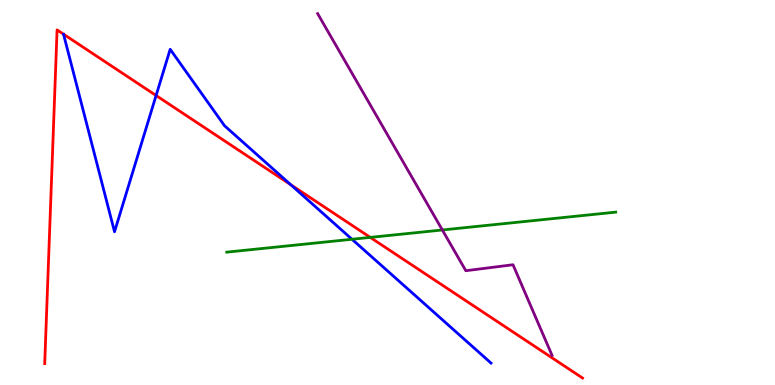[{'lines': ['blue', 'red'], 'intersections': [{'x': 2.01, 'y': 7.52}, {'x': 3.75, 'y': 5.2}]}, {'lines': ['green', 'red'], 'intersections': [{'x': 4.78, 'y': 3.83}]}, {'lines': ['purple', 'red'], 'intersections': []}, {'lines': ['blue', 'green'], 'intersections': [{'x': 4.54, 'y': 3.79}]}, {'lines': ['blue', 'purple'], 'intersections': []}, {'lines': ['green', 'purple'], 'intersections': [{'x': 5.71, 'y': 4.03}]}]